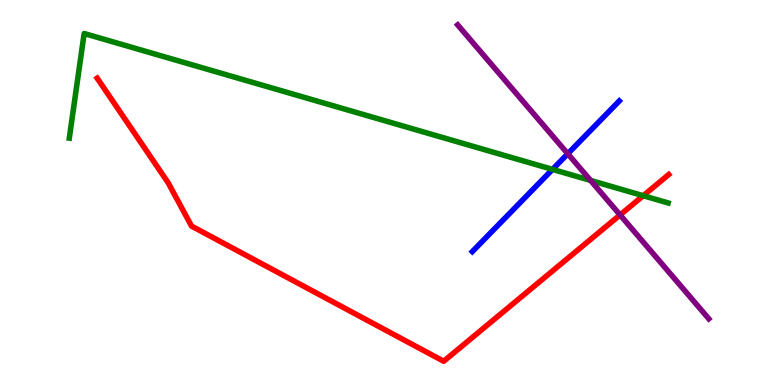[{'lines': ['blue', 'red'], 'intersections': []}, {'lines': ['green', 'red'], 'intersections': [{'x': 8.3, 'y': 4.92}]}, {'lines': ['purple', 'red'], 'intersections': [{'x': 8.0, 'y': 4.42}]}, {'lines': ['blue', 'green'], 'intersections': [{'x': 7.13, 'y': 5.6}]}, {'lines': ['blue', 'purple'], 'intersections': [{'x': 7.33, 'y': 6.01}]}, {'lines': ['green', 'purple'], 'intersections': [{'x': 7.62, 'y': 5.31}]}]